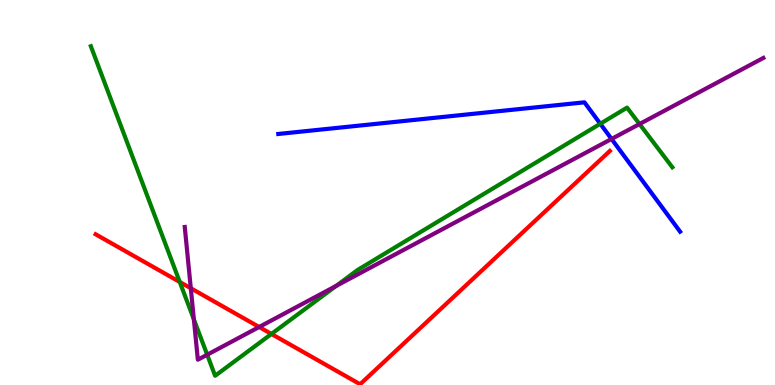[{'lines': ['blue', 'red'], 'intersections': []}, {'lines': ['green', 'red'], 'intersections': [{'x': 2.32, 'y': 2.68}, {'x': 3.5, 'y': 1.33}]}, {'lines': ['purple', 'red'], 'intersections': [{'x': 2.46, 'y': 2.51}, {'x': 3.34, 'y': 1.51}]}, {'lines': ['blue', 'green'], 'intersections': [{'x': 7.75, 'y': 6.79}]}, {'lines': ['blue', 'purple'], 'intersections': [{'x': 7.89, 'y': 6.39}]}, {'lines': ['green', 'purple'], 'intersections': [{'x': 2.5, 'y': 1.7}, {'x': 2.67, 'y': 0.786}, {'x': 4.34, 'y': 2.57}, {'x': 8.25, 'y': 6.78}]}]